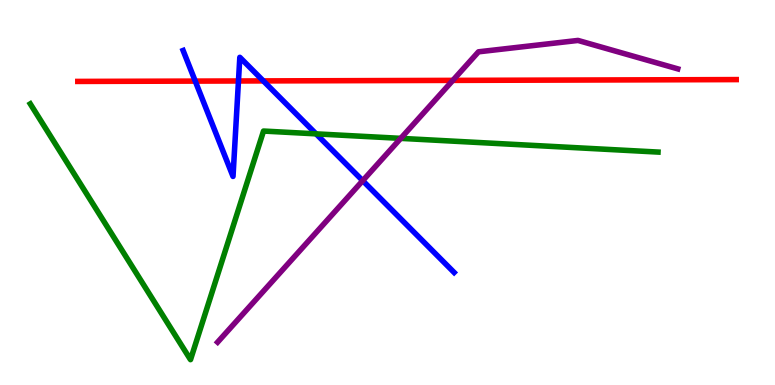[{'lines': ['blue', 'red'], 'intersections': [{'x': 2.52, 'y': 7.89}, {'x': 3.08, 'y': 7.9}, {'x': 3.4, 'y': 7.9}]}, {'lines': ['green', 'red'], 'intersections': []}, {'lines': ['purple', 'red'], 'intersections': [{'x': 5.84, 'y': 7.91}]}, {'lines': ['blue', 'green'], 'intersections': [{'x': 4.08, 'y': 6.52}]}, {'lines': ['blue', 'purple'], 'intersections': [{'x': 4.68, 'y': 5.31}]}, {'lines': ['green', 'purple'], 'intersections': [{'x': 5.17, 'y': 6.41}]}]